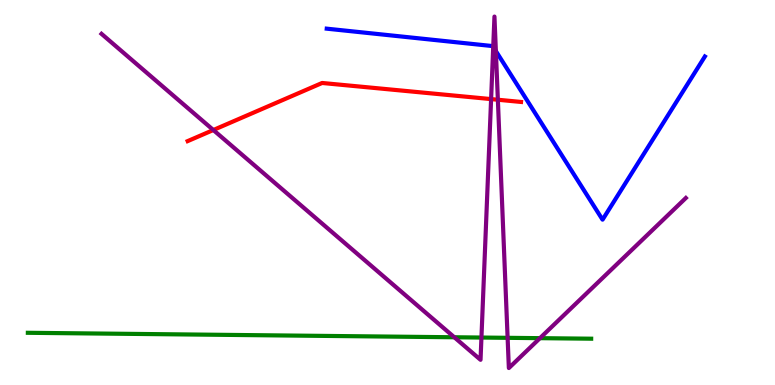[{'lines': ['blue', 'red'], 'intersections': []}, {'lines': ['green', 'red'], 'intersections': []}, {'lines': ['purple', 'red'], 'intersections': [{'x': 2.75, 'y': 6.62}, {'x': 6.34, 'y': 7.43}, {'x': 6.42, 'y': 7.41}]}, {'lines': ['blue', 'green'], 'intersections': []}, {'lines': ['blue', 'purple'], 'intersections': [{'x': 6.36, 'y': 8.78}, {'x': 6.4, 'y': 8.67}]}, {'lines': ['green', 'purple'], 'intersections': [{'x': 5.86, 'y': 1.24}, {'x': 6.21, 'y': 1.23}, {'x': 6.55, 'y': 1.23}, {'x': 6.97, 'y': 1.22}]}]